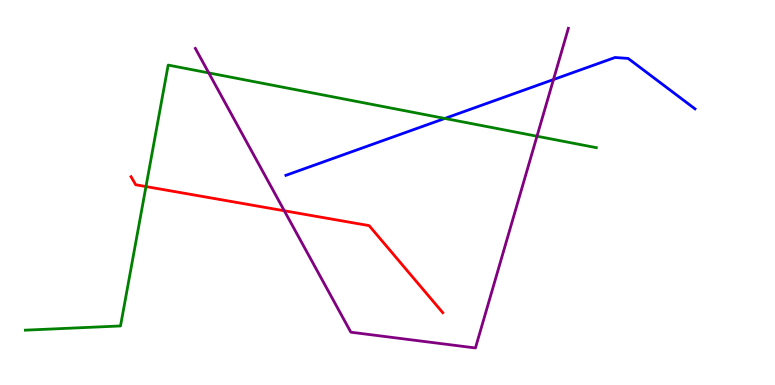[{'lines': ['blue', 'red'], 'intersections': []}, {'lines': ['green', 'red'], 'intersections': [{'x': 1.88, 'y': 5.15}]}, {'lines': ['purple', 'red'], 'intersections': [{'x': 3.67, 'y': 4.53}]}, {'lines': ['blue', 'green'], 'intersections': [{'x': 5.74, 'y': 6.92}]}, {'lines': ['blue', 'purple'], 'intersections': [{'x': 7.14, 'y': 7.93}]}, {'lines': ['green', 'purple'], 'intersections': [{'x': 2.69, 'y': 8.11}, {'x': 6.93, 'y': 6.46}]}]